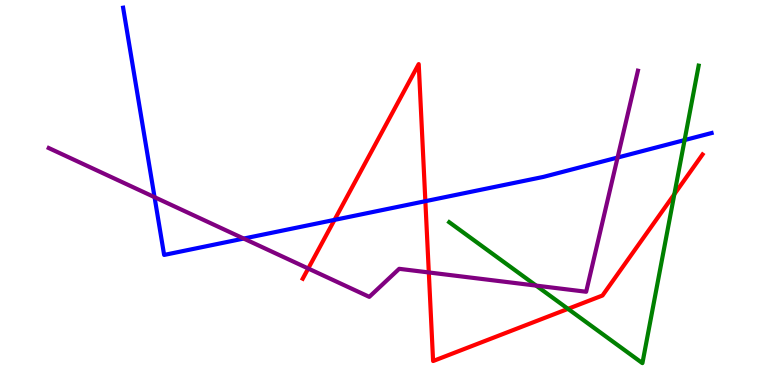[{'lines': ['blue', 'red'], 'intersections': [{'x': 4.32, 'y': 4.29}, {'x': 5.49, 'y': 4.77}]}, {'lines': ['green', 'red'], 'intersections': [{'x': 7.33, 'y': 1.98}, {'x': 8.7, 'y': 4.96}]}, {'lines': ['purple', 'red'], 'intersections': [{'x': 3.98, 'y': 3.03}, {'x': 5.53, 'y': 2.92}]}, {'lines': ['blue', 'green'], 'intersections': [{'x': 8.83, 'y': 6.36}]}, {'lines': ['blue', 'purple'], 'intersections': [{'x': 1.99, 'y': 4.88}, {'x': 3.14, 'y': 3.8}, {'x': 7.97, 'y': 5.91}]}, {'lines': ['green', 'purple'], 'intersections': [{'x': 6.92, 'y': 2.58}]}]